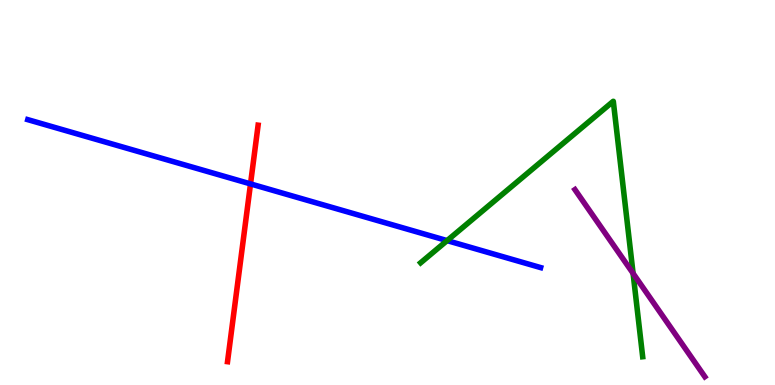[{'lines': ['blue', 'red'], 'intersections': [{'x': 3.23, 'y': 5.22}]}, {'lines': ['green', 'red'], 'intersections': []}, {'lines': ['purple', 'red'], 'intersections': []}, {'lines': ['blue', 'green'], 'intersections': [{'x': 5.77, 'y': 3.75}]}, {'lines': ['blue', 'purple'], 'intersections': []}, {'lines': ['green', 'purple'], 'intersections': [{'x': 8.17, 'y': 2.9}]}]